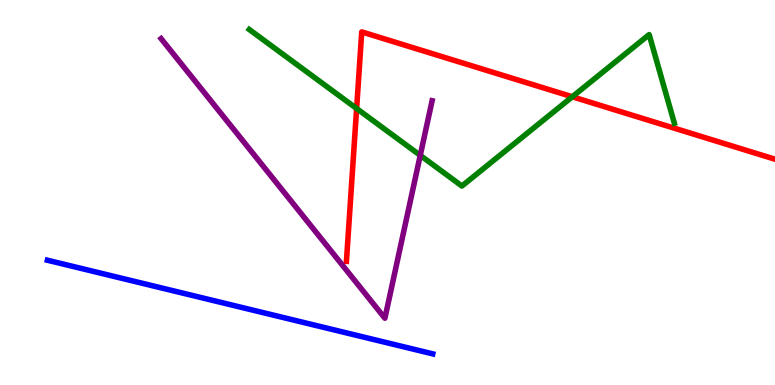[{'lines': ['blue', 'red'], 'intersections': []}, {'lines': ['green', 'red'], 'intersections': [{'x': 4.6, 'y': 7.18}, {'x': 7.38, 'y': 7.49}]}, {'lines': ['purple', 'red'], 'intersections': []}, {'lines': ['blue', 'green'], 'intersections': []}, {'lines': ['blue', 'purple'], 'intersections': []}, {'lines': ['green', 'purple'], 'intersections': [{'x': 5.42, 'y': 5.96}]}]